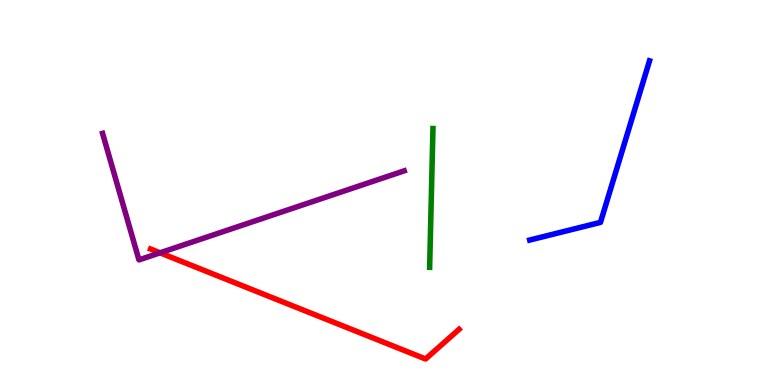[{'lines': ['blue', 'red'], 'intersections': []}, {'lines': ['green', 'red'], 'intersections': []}, {'lines': ['purple', 'red'], 'intersections': [{'x': 2.07, 'y': 3.43}]}, {'lines': ['blue', 'green'], 'intersections': []}, {'lines': ['blue', 'purple'], 'intersections': []}, {'lines': ['green', 'purple'], 'intersections': []}]